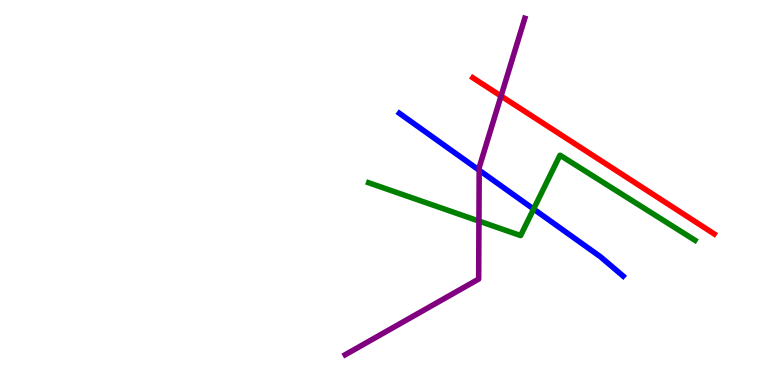[{'lines': ['blue', 'red'], 'intersections': []}, {'lines': ['green', 'red'], 'intersections': []}, {'lines': ['purple', 'red'], 'intersections': [{'x': 6.47, 'y': 7.51}]}, {'lines': ['blue', 'green'], 'intersections': [{'x': 6.89, 'y': 4.57}]}, {'lines': ['blue', 'purple'], 'intersections': [{'x': 6.18, 'y': 5.58}]}, {'lines': ['green', 'purple'], 'intersections': [{'x': 6.18, 'y': 4.26}]}]